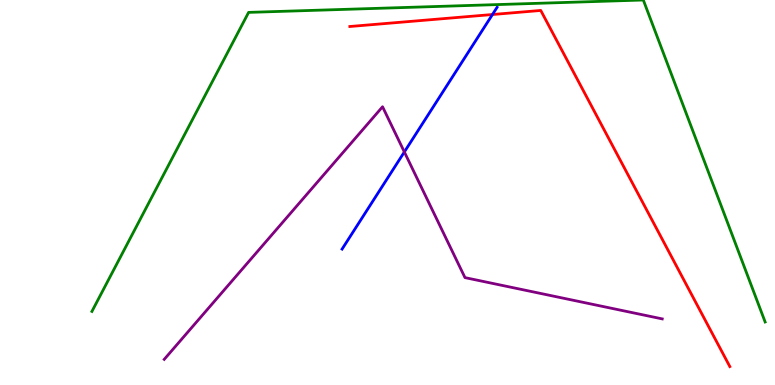[{'lines': ['blue', 'red'], 'intersections': [{'x': 6.35, 'y': 9.62}]}, {'lines': ['green', 'red'], 'intersections': []}, {'lines': ['purple', 'red'], 'intersections': []}, {'lines': ['blue', 'green'], 'intersections': []}, {'lines': ['blue', 'purple'], 'intersections': [{'x': 5.22, 'y': 6.05}]}, {'lines': ['green', 'purple'], 'intersections': []}]